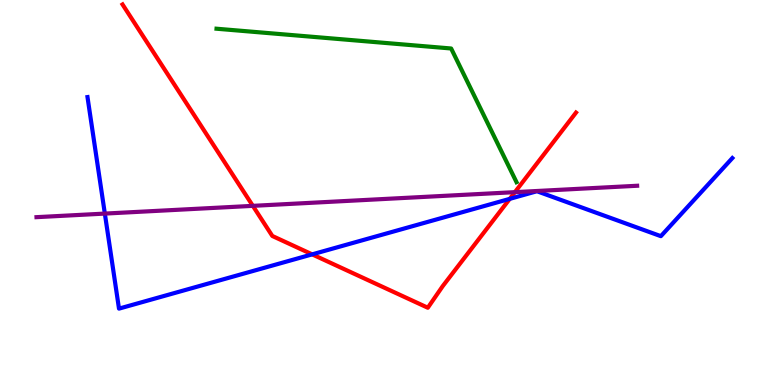[{'lines': ['blue', 'red'], 'intersections': [{'x': 4.03, 'y': 3.39}, {'x': 6.58, 'y': 4.83}]}, {'lines': ['green', 'red'], 'intersections': []}, {'lines': ['purple', 'red'], 'intersections': [{'x': 3.26, 'y': 4.65}, {'x': 6.64, 'y': 5.01}]}, {'lines': ['blue', 'green'], 'intersections': []}, {'lines': ['blue', 'purple'], 'intersections': [{'x': 1.35, 'y': 4.45}]}, {'lines': ['green', 'purple'], 'intersections': []}]